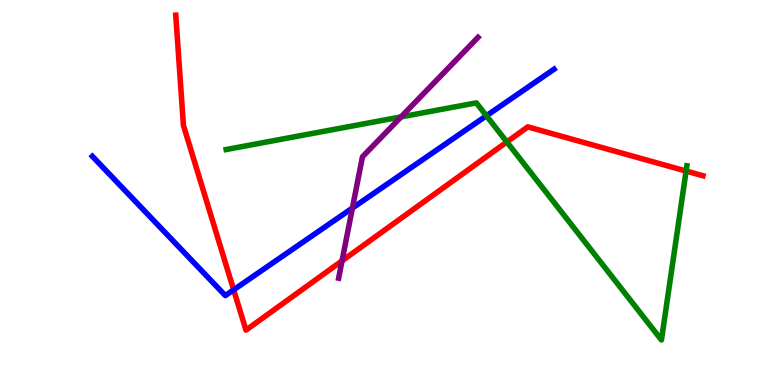[{'lines': ['blue', 'red'], 'intersections': [{'x': 3.01, 'y': 2.47}]}, {'lines': ['green', 'red'], 'intersections': [{'x': 6.54, 'y': 6.31}, {'x': 8.85, 'y': 5.56}]}, {'lines': ['purple', 'red'], 'intersections': [{'x': 4.41, 'y': 3.23}]}, {'lines': ['blue', 'green'], 'intersections': [{'x': 6.28, 'y': 6.99}]}, {'lines': ['blue', 'purple'], 'intersections': [{'x': 4.55, 'y': 4.6}]}, {'lines': ['green', 'purple'], 'intersections': [{'x': 5.17, 'y': 6.96}]}]